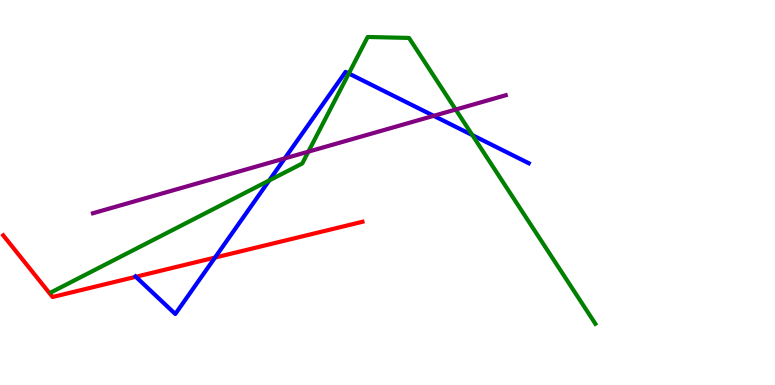[{'lines': ['blue', 'red'], 'intersections': [{'x': 1.75, 'y': 2.81}, {'x': 2.77, 'y': 3.31}]}, {'lines': ['green', 'red'], 'intersections': []}, {'lines': ['purple', 'red'], 'intersections': []}, {'lines': ['blue', 'green'], 'intersections': [{'x': 3.47, 'y': 5.31}, {'x': 4.5, 'y': 8.09}, {'x': 6.09, 'y': 6.49}]}, {'lines': ['blue', 'purple'], 'intersections': [{'x': 3.67, 'y': 5.89}, {'x': 5.6, 'y': 6.99}]}, {'lines': ['green', 'purple'], 'intersections': [{'x': 3.98, 'y': 6.06}, {'x': 5.88, 'y': 7.15}]}]